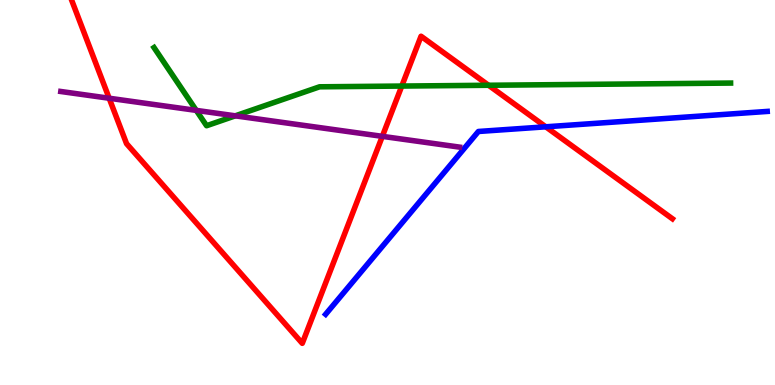[{'lines': ['blue', 'red'], 'intersections': [{'x': 7.04, 'y': 6.71}]}, {'lines': ['green', 'red'], 'intersections': [{'x': 5.18, 'y': 7.76}, {'x': 6.3, 'y': 7.79}]}, {'lines': ['purple', 'red'], 'intersections': [{'x': 1.41, 'y': 7.45}, {'x': 4.93, 'y': 6.46}]}, {'lines': ['blue', 'green'], 'intersections': []}, {'lines': ['blue', 'purple'], 'intersections': []}, {'lines': ['green', 'purple'], 'intersections': [{'x': 2.53, 'y': 7.13}, {'x': 3.04, 'y': 6.99}]}]